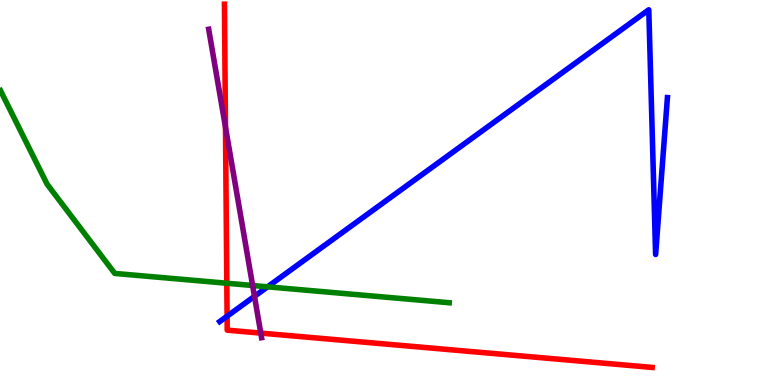[{'lines': ['blue', 'red'], 'intersections': [{'x': 2.93, 'y': 1.79}]}, {'lines': ['green', 'red'], 'intersections': [{'x': 2.93, 'y': 2.64}]}, {'lines': ['purple', 'red'], 'intersections': [{'x': 2.91, 'y': 6.7}, {'x': 3.36, 'y': 1.35}]}, {'lines': ['blue', 'green'], 'intersections': [{'x': 3.45, 'y': 2.55}]}, {'lines': ['blue', 'purple'], 'intersections': [{'x': 3.28, 'y': 2.3}]}, {'lines': ['green', 'purple'], 'intersections': [{'x': 3.26, 'y': 2.58}]}]